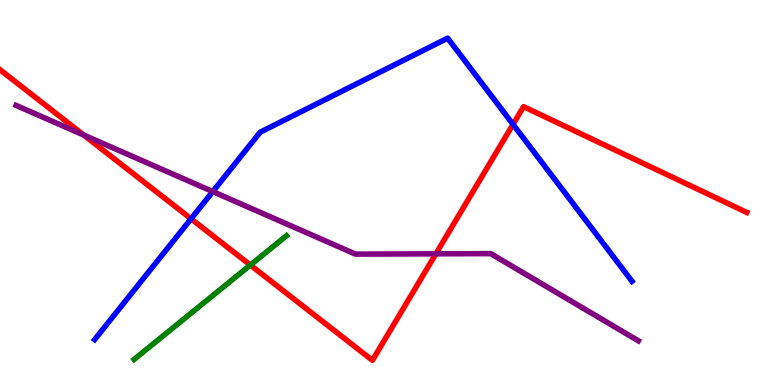[{'lines': ['blue', 'red'], 'intersections': [{'x': 2.47, 'y': 4.32}, {'x': 6.62, 'y': 6.77}]}, {'lines': ['green', 'red'], 'intersections': [{'x': 3.23, 'y': 3.12}]}, {'lines': ['purple', 'red'], 'intersections': [{'x': 1.08, 'y': 6.49}, {'x': 5.62, 'y': 3.41}]}, {'lines': ['blue', 'green'], 'intersections': []}, {'lines': ['blue', 'purple'], 'intersections': [{'x': 2.75, 'y': 5.02}]}, {'lines': ['green', 'purple'], 'intersections': []}]